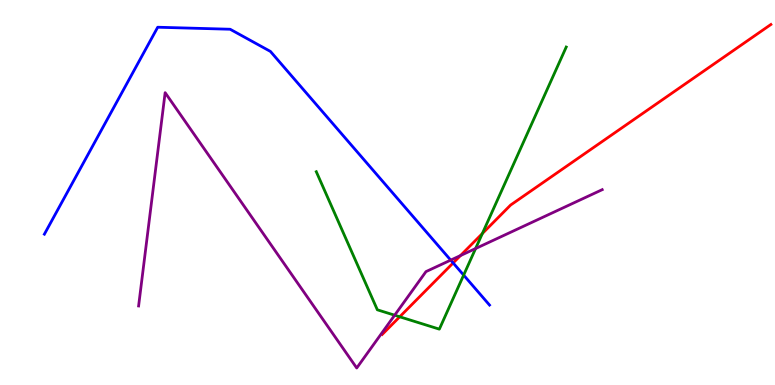[{'lines': ['blue', 'red'], 'intersections': [{'x': 5.85, 'y': 3.17}]}, {'lines': ['green', 'red'], 'intersections': [{'x': 5.16, 'y': 1.77}, {'x': 6.22, 'y': 3.93}]}, {'lines': ['purple', 'red'], 'intersections': [{'x': 5.94, 'y': 3.36}]}, {'lines': ['blue', 'green'], 'intersections': [{'x': 5.98, 'y': 2.85}]}, {'lines': ['blue', 'purple'], 'intersections': [{'x': 5.82, 'y': 3.24}]}, {'lines': ['green', 'purple'], 'intersections': [{'x': 5.09, 'y': 1.81}, {'x': 6.14, 'y': 3.54}]}]